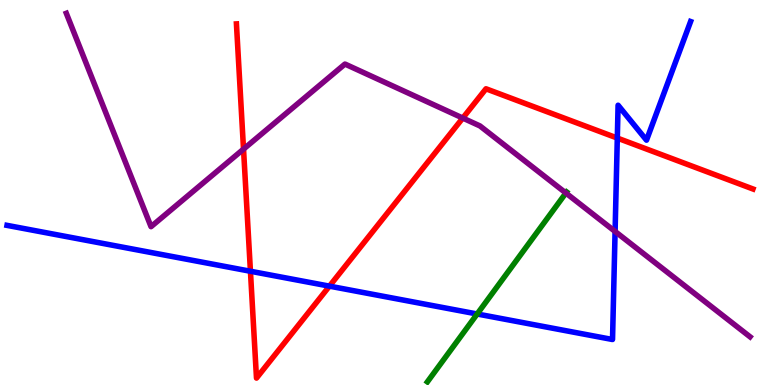[{'lines': ['blue', 'red'], 'intersections': [{'x': 3.23, 'y': 2.95}, {'x': 4.25, 'y': 2.57}, {'x': 7.97, 'y': 6.41}]}, {'lines': ['green', 'red'], 'intersections': []}, {'lines': ['purple', 'red'], 'intersections': [{'x': 3.14, 'y': 6.13}, {'x': 5.97, 'y': 6.93}]}, {'lines': ['blue', 'green'], 'intersections': [{'x': 6.16, 'y': 1.84}]}, {'lines': ['blue', 'purple'], 'intersections': [{'x': 7.94, 'y': 3.99}]}, {'lines': ['green', 'purple'], 'intersections': [{'x': 7.3, 'y': 4.99}]}]